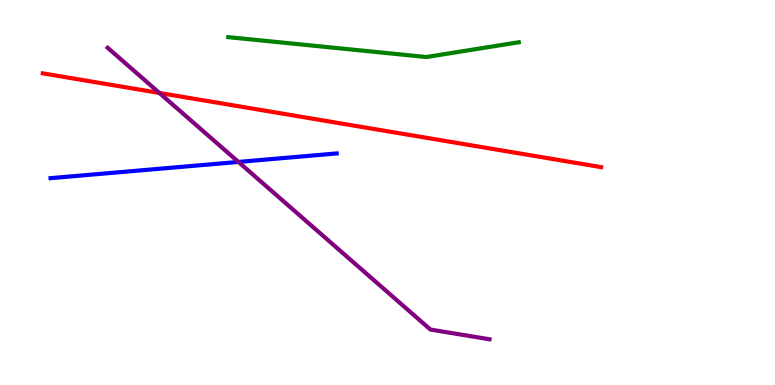[{'lines': ['blue', 'red'], 'intersections': []}, {'lines': ['green', 'red'], 'intersections': []}, {'lines': ['purple', 'red'], 'intersections': [{'x': 2.06, 'y': 7.59}]}, {'lines': ['blue', 'green'], 'intersections': []}, {'lines': ['blue', 'purple'], 'intersections': [{'x': 3.08, 'y': 5.79}]}, {'lines': ['green', 'purple'], 'intersections': []}]